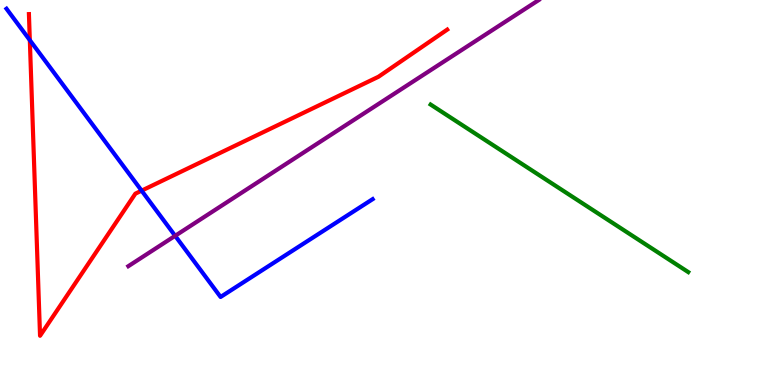[{'lines': ['blue', 'red'], 'intersections': [{'x': 0.385, 'y': 8.96}, {'x': 1.83, 'y': 5.05}]}, {'lines': ['green', 'red'], 'intersections': []}, {'lines': ['purple', 'red'], 'intersections': []}, {'lines': ['blue', 'green'], 'intersections': []}, {'lines': ['blue', 'purple'], 'intersections': [{'x': 2.26, 'y': 3.87}]}, {'lines': ['green', 'purple'], 'intersections': []}]